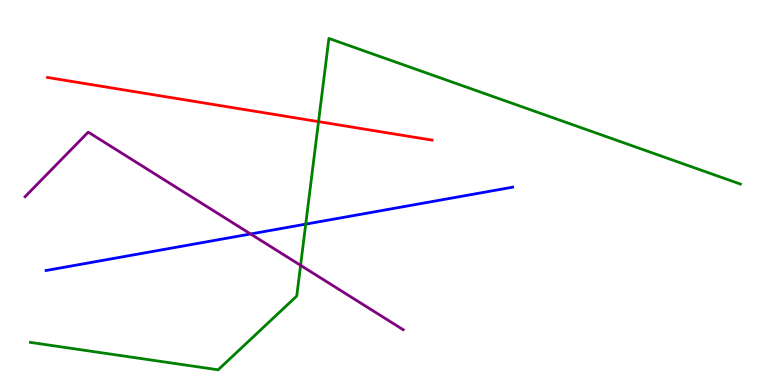[{'lines': ['blue', 'red'], 'intersections': []}, {'lines': ['green', 'red'], 'intersections': [{'x': 4.11, 'y': 6.84}]}, {'lines': ['purple', 'red'], 'intersections': []}, {'lines': ['blue', 'green'], 'intersections': [{'x': 3.94, 'y': 4.18}]}, {'lines': ['blue', 'purple'], 'intersections': [{'x': 3.23, 'y': 3.92}]}, {'lines': ['green', 'purple'], 'intersections': [{'x': 3.88, 'y': 3.11}]}]